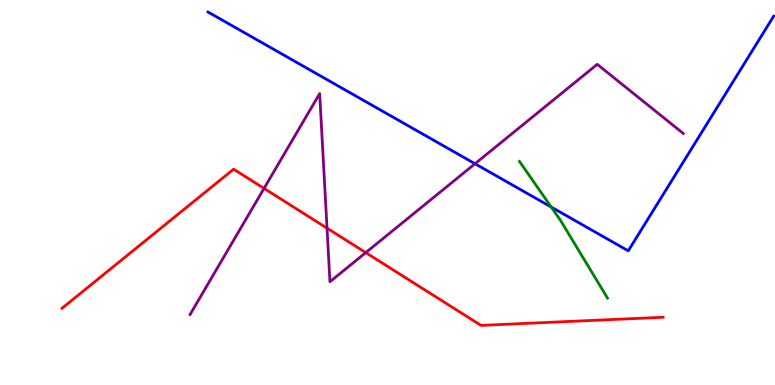[{'lines': ['blue', 'red'], 'intersections': []}, {'lines': ['green', 'red'], 'intersections': []}, {'lines': ['purple', 'red'], 'intersections': [{'x': 3.41, 'y': 5.11}, {'x': 4.22, 'y': 4.07}, {'x': 4.72, 'y': 3.44}]}, {'lines': ['blue', 'green'], 'intersections': [{'x': 7.11, 'y': 4.62}]}, {'lines': ['blue', 'purple'], 'intersections': [{'x': 6.13, 'y': 5.75}]}, {'lines': ['green', 'purple'], 'intersections': []}]